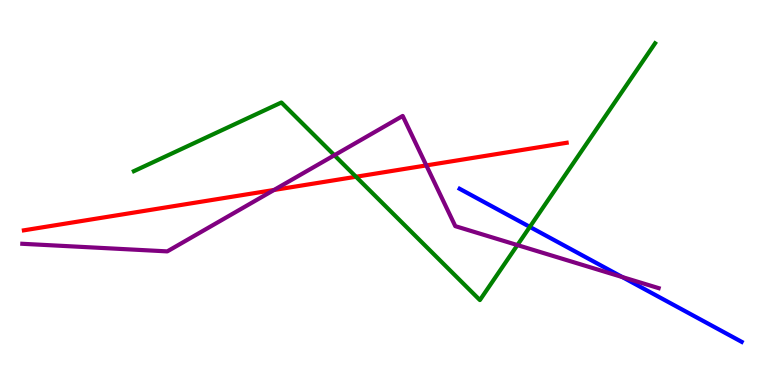[{'lines': ['blue', 'red'], 'intersections': []}, {'lines': ['green', 'red'], 'intersections': [{'x': 4.59, 'y': 5.41}]}, {'lines': ['purple', 'red'], 'intersections': [{'x': 3.54, 'y': 5.07}, {'x': 5.5, 'y': 5.7}]}, {'lines': ['blue', 'green'], 'intersections': [{'x': 6.84, 'y': 4.11}]}, {'lines': ['blue', 'purple'], 'intersections': [{'x': 8.03, 'y': 2.8}]}, {'lines': ['green', 'purple'], 'intersections': [{'x': 4.31, 'y': 5.97}, {'x': 6.68, 'y': 3.63}]}]